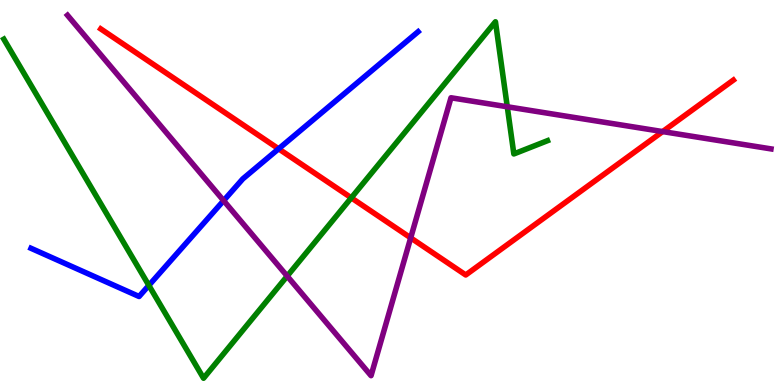[{'lines': ['blue', 'red'], 'intersections': [{'x': 3.6, 'y': 6.13}]}, {'lines': ['green', 'red'], 'intersections': [{'x': 4.53, 'y': 4.86}]}, {'lines': ['purple', 'red'], 'intersections': [{'x': 5.3, 'y': 3.82}, {'x': 8.55, 'y': 6.58}]}, {'lines': ['blue', 'green'], 'intersections': [{'x': 1.92, 'y': 2.59}]}, {'lines': ['blue', 'purple'], 'intersections': [{'x': 2.89, 'y': 4.79}]}, {'lines': ['green', 'purple'], 'intersections': [{'x': 3.71, 'y': 2.83}, {'x': 6.55, 'y': 7.23}]}]